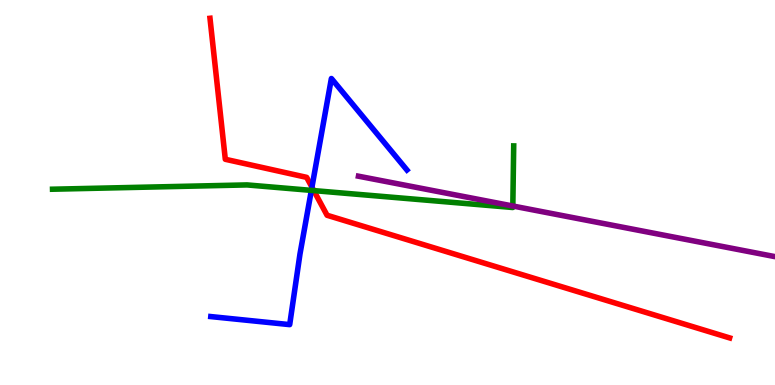[{'lines': ['blue', 'red'], 'intersections': [{'x': 4.03, 'y': 5.14}]}, {'lines': ['green', 'red'], 'intersections': [{'x': 4.05, 'y': 5.05}]}, {'lines': ['purple', 'red'], 'intersections': []}, {'lines': ['blue', 'green'], 'intersections': [{'x': 4.02, 'y': 5.05}]}, {'lines': ['blue', 'purple'], 'intersections': []}, {'lines': ['green', 'purple'], 'intersections': [{'x': 6.62, 'y': 4.65}]}]